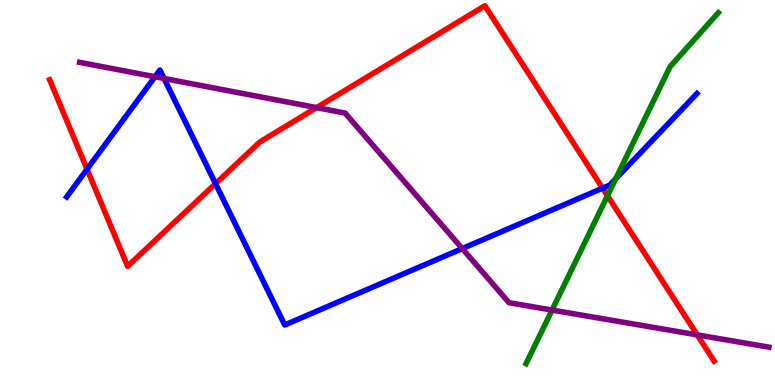[{'lines': ['blue', 'red'], 'intersections': [{'x': 1.12, 'y': 5.6}, {'x': 2.78, 'y': 5.23}, {'x': 7.78, 'y': 5.11}]}, {'lines': ['green', 'red'], 'intersections': [{'x': 7.84, 'y': 4.91}]}, {'lines': ['purple', 'red'], 'intersections': [{'x': 4.09, 'y': 7.21}, {'x': 9.0, 'y': 1.3}]}, {'lines': ['blue', 'green'], 'intersections': [{'x': 7.94, 'y': 5.36}]}, {'lines': ['blue', 'purple'], 'intersections': [{'x': 2.0, 'y': 8.01}, {'x': 2.12, 'y': 7.96}, {'x': 5.96, 'y': 3.54}]}, {'lines': ['green', 'purple'], 'intersections': [{'x': 7.12, 'y': 1.95}]}]